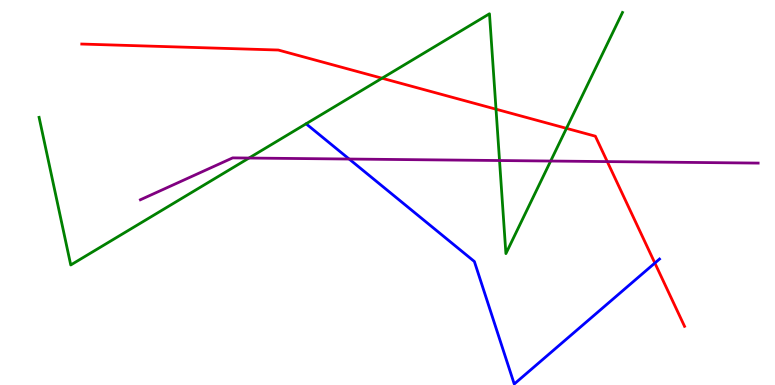[{'lines': ['blue', 'red'], 'intersections': [{'x': 8.45, 'y': 3.17}]}, {'lines': ['green', 'red'], 'intersections': [{'x': 4.93, 'y': 7.97}, {'x': 6.4, 'y': 7.16}, {'x': 7.31, 'y': 6.67}]}, {'lines': ['purple', 'red'], 'intersections': [{'x': 7.84, 'y': 5.8}]}, {'lines': ['blue', 'green'], 'intersections': []}, {'lines': ['blue', 'purple'], 'intersections': [{'x': 4.51, 'y': 5.87}]}, {'lines': ['green', 'purple'], 'intersections': [{'x': 3.21, 'y': 5.89}, {'x': 6.45, 'y': 5.83}, {'x': 7.11, 'y': 5.82}]}]